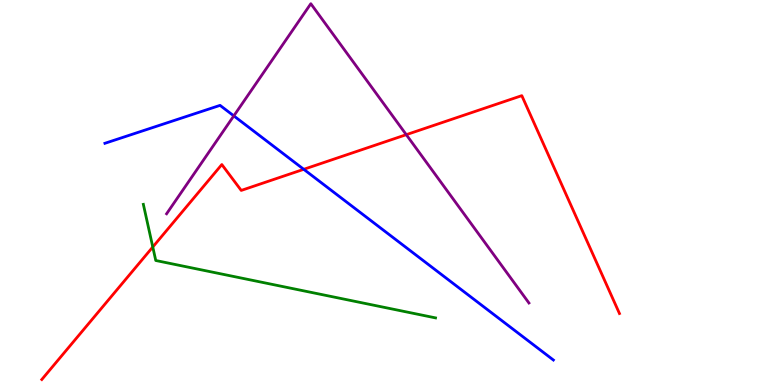[{'lines': ['blue', 'red'], 'intersections': [{'x': 3.92, 'y': 5.6}]}, {'lines': ['green', 'red'], 'intersections': [{'x': 1.97, 'y': 3.58}]}, {'lines': ['purple', 'red'], 'intersections': [{'x': 5.24, 'y': 6.5}]}, {'lines': ['blue', 'green'], 'intersections': []}, {'lines': ['blue', 'purple'], 'intersections': [{'x': 3.02, 'y': 6.99}]}, {'lines': ['green', 'purple'], 'intersections': []}]